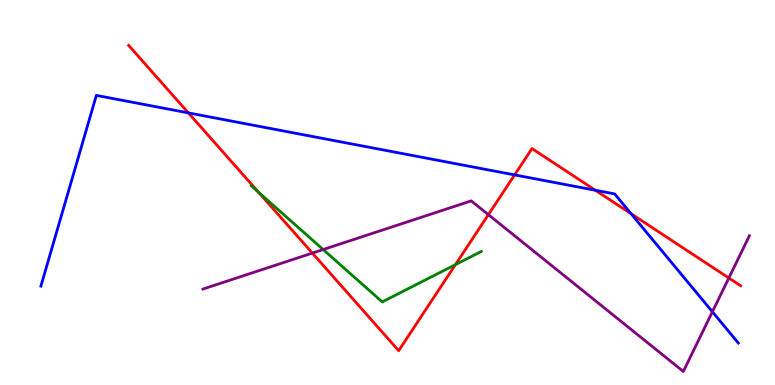[{'lines': ['blue', 'red'], 'intersections': [{'x': 2.43, 'y': 7.07}, {'x': 6.64, 'y': 5.46}, {'x': 7.68, 'y': 5.06}, {'x': 8.14, 'y': 4.45}]}, {'lines': ['green', 'red'], 'intersections': [{'x': 3.34, 'y': 5.0}, {'x': 5.88, 'y': 3.13}]}, {'lines': ['purple', 'red'], 'intersections': [{'x': 4.03, 'y': 3.43}, {'x': 6.3, 'y': 4.42}, {'x': 9.4, 'y': 2.78}]}, {'lines': ['blue', 'green'], 'intersections': []}, {'lines': ['blue', 'purple'], 'intersections': [{'x': 9.19, 'y': 1.9}]}, {'lines': ['green', 'purple'], 'intersections': [{'x': 4.17, 'y': 3.52}]}]